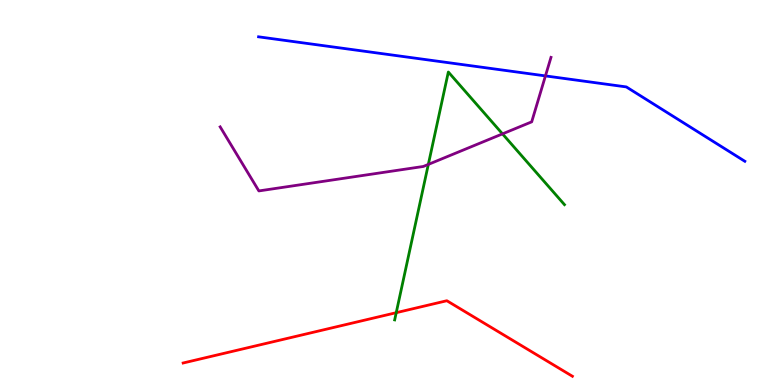[{'lines': ['blue', 'red'], 'intersections': []}, {'lines': ['green', 'red'], 'intersections': [{'x': 5.11, 'y': 1.88}]}, {'lines': ['purple', 'red'], 'intersections': []}, {'lines': ['blue', 'green'], 'intersections': []}, {'lines': ['blue', 'purple'], 'intersections': [{'x': 7.04, 'y': 8.03}]}, {'lines': ['green', 'purple'], 'intersections': [{'x': 5.53, 'y': 5.73}, {'x': 6.48, 'y': 6.52}]}]